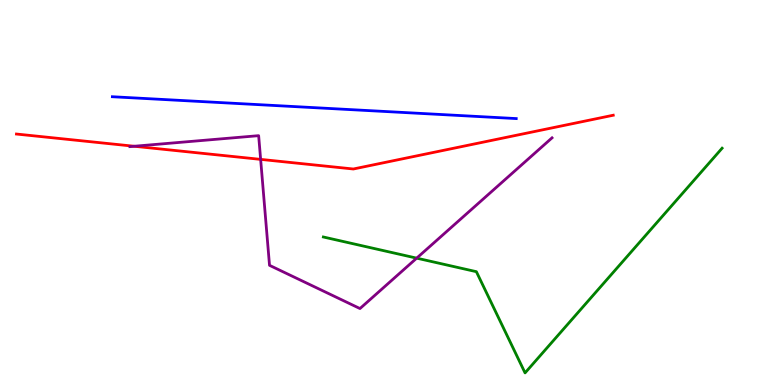[{'lines': ['blue', 'red'], 'intersections': []}, {'lines': ['green', 'red'], 'intersections': []}, {'lines': ['purple', 'red'], 'intersections': [{'x': 1.73, 'y': 6.2}, {'x': 3.36, 'y': 5.86}]}, {'lines': ['blue', 'green'], 'intersections': []}, {'lines': ['blue', 'purple'], 'intersections': []}, {'lines': ['green', 'purple'], 'intersections': [{'x': 5.38, 'y': 3.29}]}]